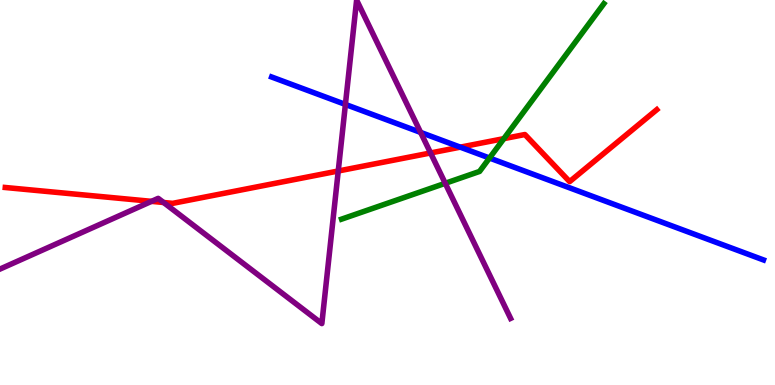[{'lines': ['blue', 'red'], 'intersections': [{'x': 5.94, 'y': 6.18}]}, {'lines': ['green', 'red'], 'intersections': [{'x': 6.5, 'y': 6.4}]}, {'lines': ['purple', 'red'], 'intersections': [{'x': 1.95, 'y': 4.77}, {'x': 2.11, 'y': 4.74}, {'x': 4.36, 'y': 5.56}, {'x': 5.56, 'y': 6.03}]}, {'lines': ['blue', 'green'], 'intersections': [{'x': 6.32, 'y': 5.9}]}, {'lines': ['blue', 'purple'], 'intersections': [{'x': 4.46, 'y': 7.29}, {'x': 5.43, 'y': 6.56}]}, {'lines': ['green', 'purple'], 'intersections': [{'x': 5.75, 'y': 5.24}]}]